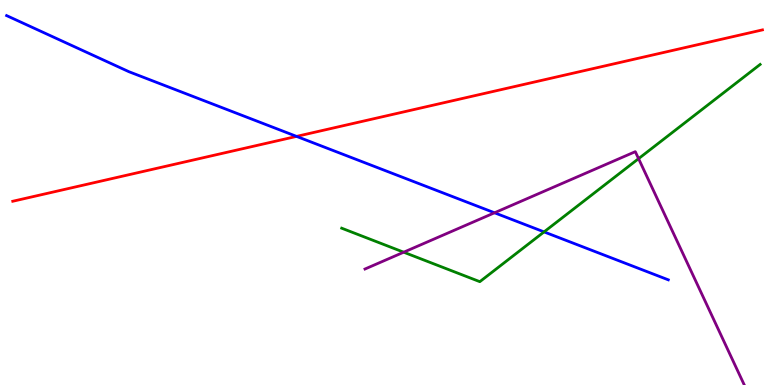[{'lines': ['blue', 'red'], 'intersections': [{'x': 3.83, 'y': 6.46}]}, {'lines': ['green', 'red'], 'intersections': []}, {'lines': ['purple', 'red'], 'intersections': []}, {'lines': ['blue', 'green'], 'intersections': [{'x': 7.02, 'y': 3.98}]}, {'lines': ['blue', 'purple'], 'intersections': [{'x': 6.38, 'y': 4.47}]}, {'lines': ['green', 'purple'], 'intersections': [{'x': 5.21, 'y': 3.45}, {'x': 8.24, 'y': 5.88}]}]